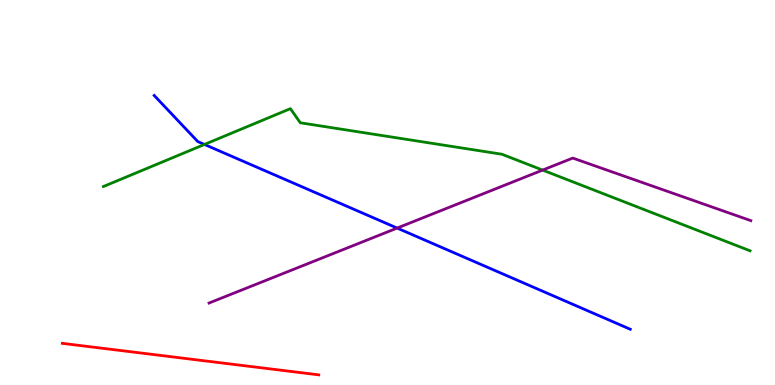[{'lines': ['blue', 'red'], 'intersections': []}, {'lines': ['green', 'red'], 'intersections': []}, {'lines': ['purple', 'red'], 'intersections': []}, {'lines': ['blue', 'green'], 'intersections': [{'x': 2.64, 'y': 6.25}]}, {'lines': ['blue', 'purple'], 'intersections': [{'x': 5.12, 'y': 4.08}]}, {'lines': ['green', 'purple'], 'intersections': [{'x': 7.0, 'y': 5.58}]}]